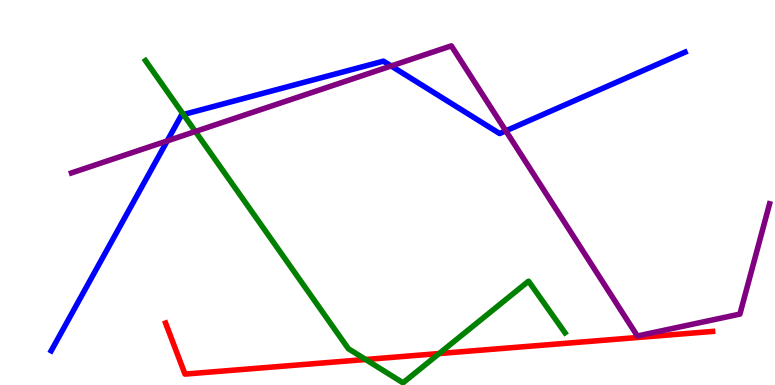[{'lines': ['blue', 'red'], 'intersections': []}, {'lines': ['green', 'red'], 'intersections': [{'x': 4.72, 'y': 0.663}, {'x': 5.67, 'y': 0.817}]}, {'lines': ['purple', 'red'], 'intersections': []}, {'lines': ['blue', 'green'], 'intersections': [{'x': 2.37, 'y': 7.03}]}, {'lines': ['blue', 'purple'], 'intersections': [{'x': 2.16, 'y': 6.34}, {'x': 5.05, 'y': 8.29}, {'x': 6.53, 'y': 6.6}]}, {'lines': ['green', 'purple'], 'intersections': [{'x': 2.52, 'y': 6.58}]}]